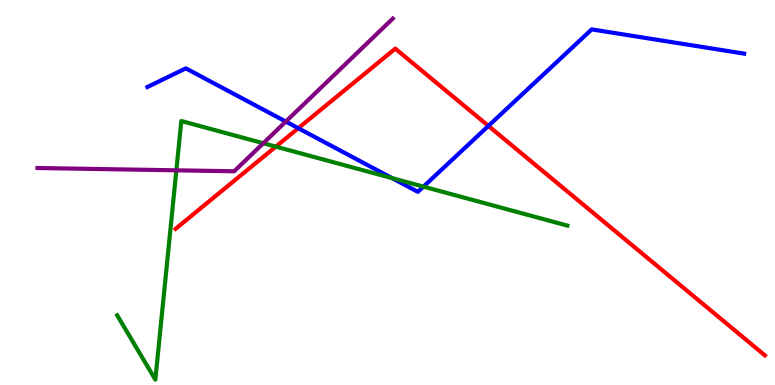[{'lines': ['blue', 'red'], 'intersections': [{'x': 3.85, 'y': 6.67}, {'x': 6.3, 'y': 6.73}]}, {'lines': ['green', 'red'], 'intersections': [{'x': 3.56, 'y': 6.19}]}, {'lines': ['purple', 'red'], 'intersections': []}, {'lines': ['blue', 'green'], 'intersections': [{'x': 5.06, 'y': 5.37}, {'x': 5.46, 'y': 5.15}]}, {'lines': ['blue', 'purple'], 'intersections': [{'x': 3.69, 'y': 6.84}]}, {'lines': ['green', 'purple'], 'intersections': [{'x': 2.28, 'y': 5.58}, {'x': 3.4, 'y': 6.28}]}]